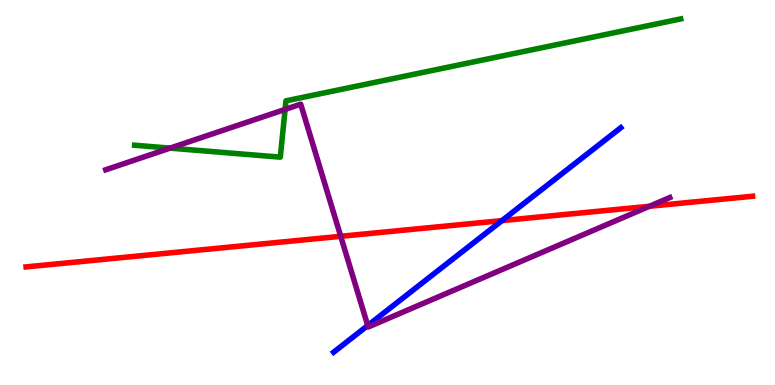[{'lines': ['blue', 'red'], 'intersections': [{'x': 6.48, 'y': 4.27}]}, {'lines': ['green', 'red'], 'intersections': []}, {'lines': ['purple', 'red'], 'intersections': [{'x': 4.4, 'y': 3.86}, {'x': 8.38, 'y': 4.64}]}, {'lines': ['blue', 'green'], 'intersections': []}, {'lines': ['blue', 'purple'], 'intersections': [{'x': 4.75, 'y': 1.54}]}, {'lines': ['green', 'purple'], 'intersections': [{'x': 2.19, 'y': 6.15}, {'x': 3.68, 'y': 7.16}]}]